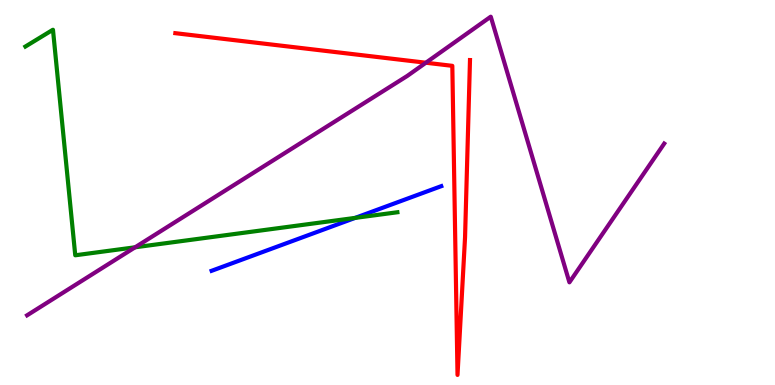[{'lines': ['blue', 'red'], 'intersections': []}, {'lines': ['green', 'red'], 'intersections': []}, {'lines': ['purple', 'red'], 'intersections': [{'x': 5.5, 'y': 8.37}]}, {'lines': ['blue', 'green'], 'intersections': [{'x': 4.58, 'y': 4.34}]}, {'lines': ['blue', 'purple'], 'intersections': []}, {'lines': ['green', 'purple'], 'intersections': [{'x': 1.74, 'y': 3.58}]}]